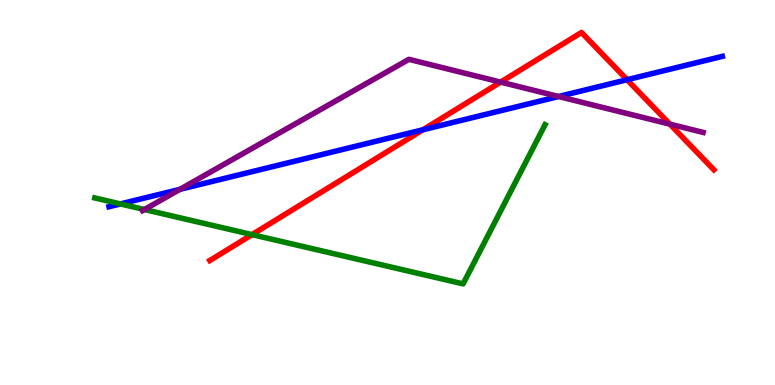[{'lines': ['blue', 'red'], 'intersections': [{'x': 5.46, 'y': 6.63}, {'x': 8.09, 'y': 7.93}]}, {'lines': ['green', 'red'], 'intersections': [{'x': 3.25, 'y': 3.91}]}, {'lines': ['purple', 'red'], 'intersections': [{'x': 6.46, 'y': 7.87}, {'x': 8.64, 'y': 6.78}]}, {'lines': ['blue', 'green'], 'intersections': [{'x': 1.55, 'y': 4.7}]}, {'lines': ['blue', 'purple'], 'intersections': [{'x': 2.32, 'y': 5.08}, {'x': 7.21, 'y': 7.49}]}, {'lines': ['green', 'purple'], 'intersections': [{'x': 1.86, 'y': 4.56}]}]